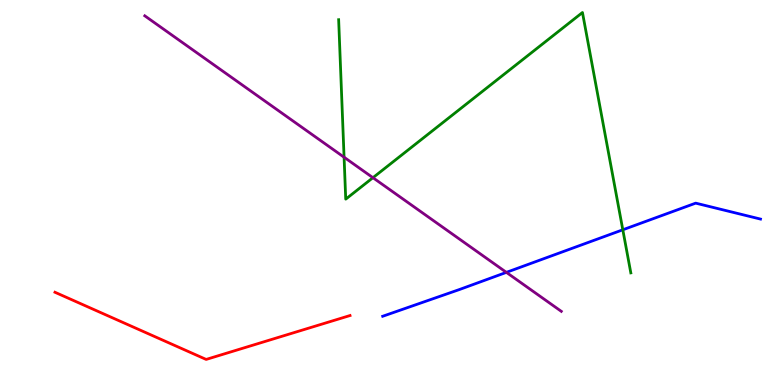[{'lines': ['blue', 'red'], 'intersections': []}, {'lines': ['green', 'red'], 'intersections': []}, {'lines': ['purple', 'red'], 'intersections': []}, {'lines': ['blue', 'green'], 'intersections': [{'x': 8.04, 'y': 4.03}]}, {'lines': ['blue', 'purple'], 'intersections': [{'x': 6.53, 'y': 2.93}]}, {'lines': ['green', 'purple'], 'intersections': [{'x': 4.44, 'y': 5.92}, {'x': 4.81, 'y': 5.38}]}]